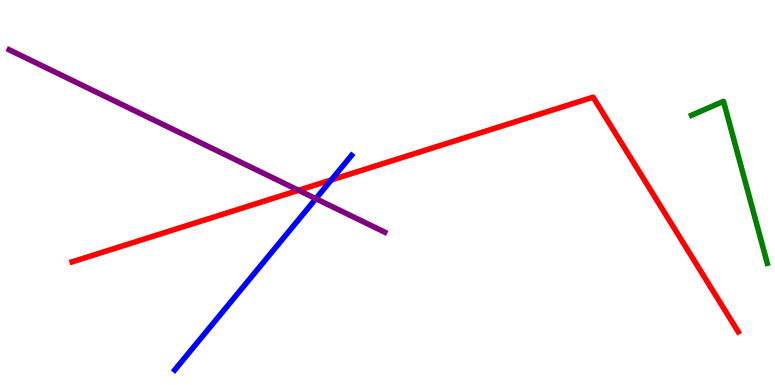[{'lines': ['blue', 'red'], 'intersections': [{'x': 4.28, 'y': 5.33}]}, {'lines': ['green', 'red'], 'intersections': []}, {'lines': ['purple', 'red'], 'intersections': [{'x': 3.85, 'y': 5.06}]}, {'lines': ['blue', 'green'], 'intersections': []}, {'lines': ['blue', 'purple'], 'intersections': [{'x': 4.08, 'y': 4.84}]}, {'lines': ['green', 'purple'], 'intersections': []}]